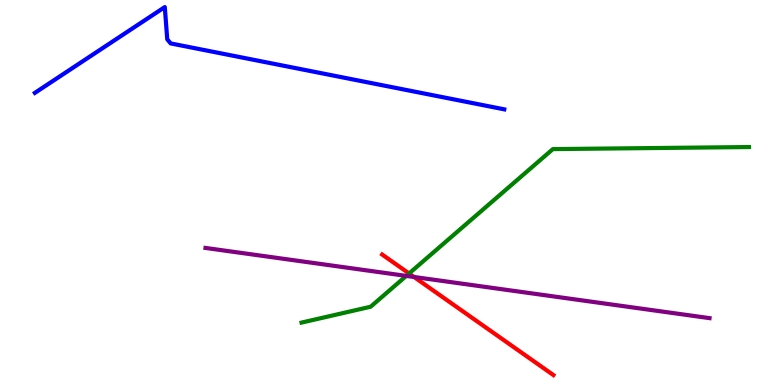[{'lines': ['blue', 'red'], 'intersections': []}, {'lines': ['green', 'red'], 'intersections': [{'x': 5.28, 'y': 2.9}]}, {'lines': ['purple', 'red'], 'intersections': [{'x': 5.34, 'y': 2.81}]}, {'lines': ['blue', 'green'], 'intersections': []}, {'lines': ['blue', 'purple'], 'intersections': []}, {'lines': ['green', 'purple'], 'intersections': [{'x': 5.24, 'y': 2.83}]}]